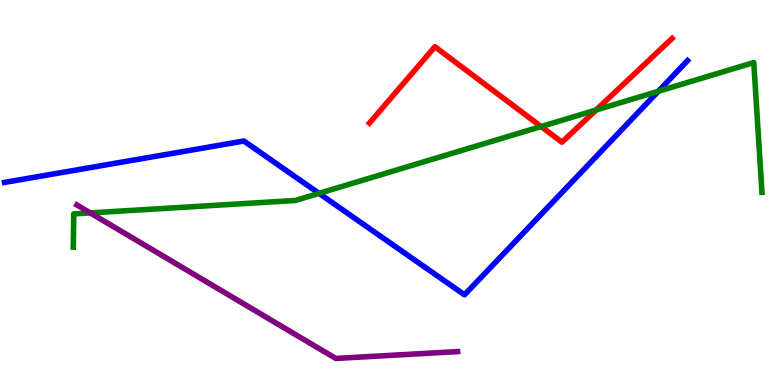[{'lines': ['blue', 'red'], 'intersections': []}, {'lines': ['green', 'red'], 'intersections': [{'x': 6.98, 'y': 6.71}, {'x': 7.69, 'y': 7.14}]}, {'lines': ['purple', 'red'], 'intersections': []}, {'lines': ['blue', 'green'], 'intersections': [{'x': 4.12, 'y': 4.98}, {'x': 8.49, 'y': 7.63}]}, {'lines': ['blue', 'purple'], 'intersections': []}, {'lines': ['green', 'purple'], 'intersections': [{'x': 1.17, 'y': 4.47}]}]